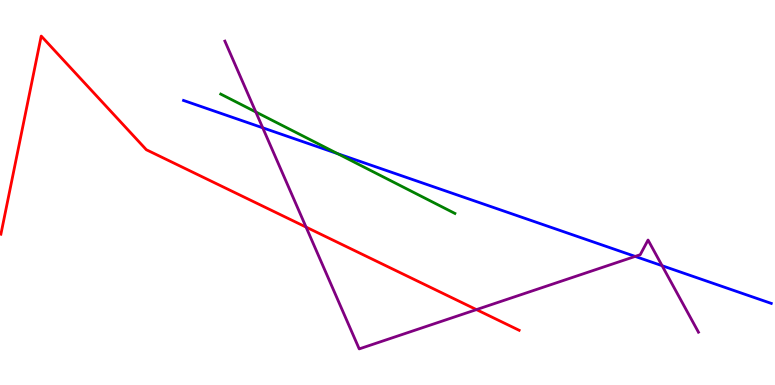[{'lines': ['blue', 'red'], 'intersections': []}, {'lines': ['green', 'red'], 'intersections': []}, {'lines': ['purple', 'red'], 'intersections': [{'x': 3.95, 'y': 4.1}, {'x': 6.15, 'y': 1.96}]}, {'lines': ['blue', 'green'], 'intersections': [{'x': 4.36, 'y': 6.01}]}, {'lines': ['blue', 'purple'], 'intersections': [{'x': 3.39, 'y': 6.68}, {'x': 8.2, 'y': 3.34}, {'x': 8.54, 'y': 3.1}]}, {'lines': ['green', 'purple'], 'intersections': [{'x': 3.3, 'y': 7.09}]}]